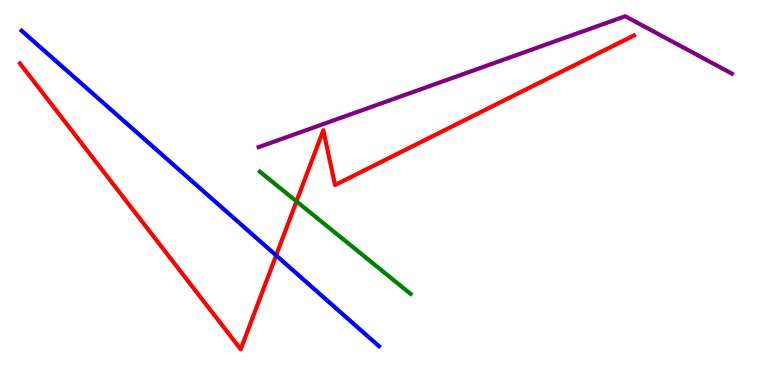[{'lines': ['blue', 'red'], 'intersections': [{'x': 3.56, 'y': 3.37}]}, {'lines': ['green', 'red'], 'intersections': [{'x': 3.83, 'y': 4.77}]}, {'lines': ['purple', 'red'], 'intersections': []}, {'lines': ['blue', 'green'], 'intersections': []}, {'lines': ['blue', 'purple'], 'intersections': []}, {'lines': ['green', 'purple'], 'intersections': []}]